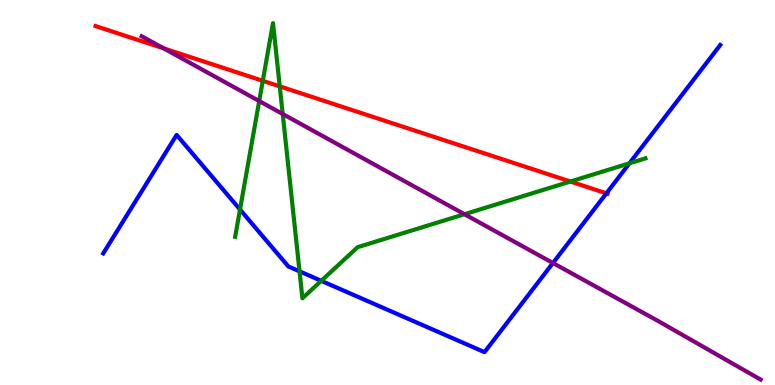[{'lines': ['blue', 'red'], 'intersections': [{'x': 7.82, 'y': 4.98}]}, {'lines': ['green', 'red'], 'intersections': [{'x': 3.39, 'y': 7.9}, {'x': 3.61, 'y': 7.76}, {'x': 7.36, 'y': 5.29}]}, {'lines': ['purple', 'red'], 'intersections': [{'x': 2.11, 'y': 8.74}]}, {'lines': ['blue', 'green'], 'intersections': [{'x': 3.1, 'y': 4.56}, {'x': 3.86, 'y': 2.95}, {'x': 4.15, 'y': 2.71}, {'x': 8.12, 'y': 5.76}]}, {'lines': ['blue', 'purple'], 'intersections': [{'x': 7.13, 'y': 3.17}]}, {'lines': ['green', 'purple'], 'intersections': [{'x': 3.34, 'y': 7.38}, {'x': 3.65, 'y': 7.04}, {'x': 5.99, 'y': 4.44}]}]